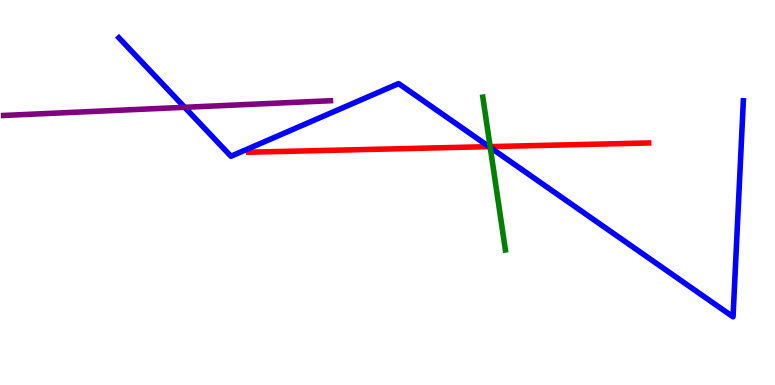[{'lines': ['blue', 'red'], 'intersections': [{'x': 6.31, 'y': 6.19}]}, {'lines': ['green', 'red'], 'intersections': [{'x': 6.32, 'y': 6.19}]}, {'lines': ['purple', 'red'], 'intersections': []}, {'lines': ['blue', 'green'], 'intersections': [{'x': 6.33, 'y': 6.17}]}, {'lines': ['blue', 'purple'], 'intersections': [{'x': 2.38, 'y': 7.21}]}, {'lines': ['green', 'purple'], 'intersections': []}]